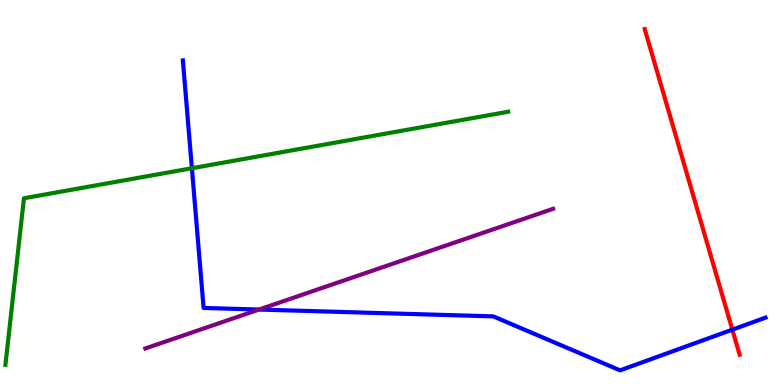[{'lines': ['blue', 'red'], 'intersections': [{'x': 9.45, 'y': 1.44}]}, {'lines': ['green', 'red'], 'intersections': []}, {'lines': ['purple', 'red'], 'intersections': []}, {'lines': ['blue', 'green'], 'intersections': [{'x': 2.48, 'y': 5.63}]}, {'lines': ['blue', 'purple'], 'intersections': [{'x': 3.34, 'y': 1.96}]}, {'lines': ['green', 'purple'], 'intersections': []}]